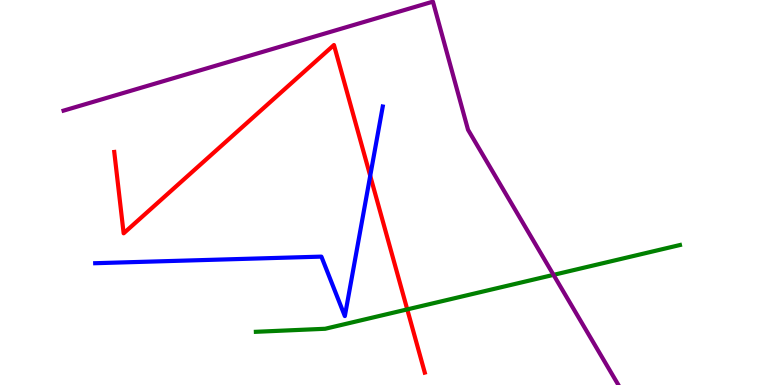[{'lines': ['blue', 'red'], 'intersections': [{'x': 4.78, 'y': 5.43}]}, {'lines': ['green', 'red'], 'intersections': [{'x': 5.25, 'y': 1.96}]}, {'lines': ['purple', 'red'], 'intersections': []}, {'lines': ['blue', 'green'], 'intersections': []}, {'lines': ['blue', 'purple'], 'intersections': []}, {'lines': ['green', 'purple'], 'intersections': [{'x': 7.14, 'y': 2.86}]}]